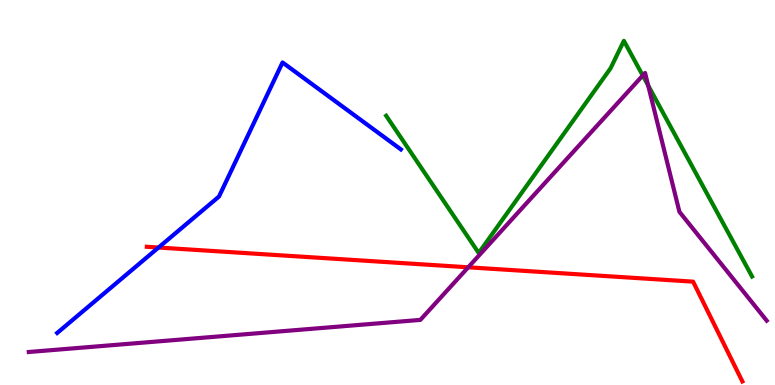[{'lines': ['blue', 'red'], 'intersections': [{'x': 2.05, 'y': 3.57}]}, {'lines': ['green', 'red'], 'intersections': []}, {'lines': ['purple', 'red'], 'intersections': [{'x': 6.04, 'y': 3.06}]}, {'lines': ['blue', 'green'], 'intersections': []}, {'lines': ['blue', 'purple'], 'intersections': []}, {'lines': ['green', 'purple'], 'intersections': [{'x': 8.29, 'y': 8.04}, {'x': 8.36, 'y': 7.78}]}]